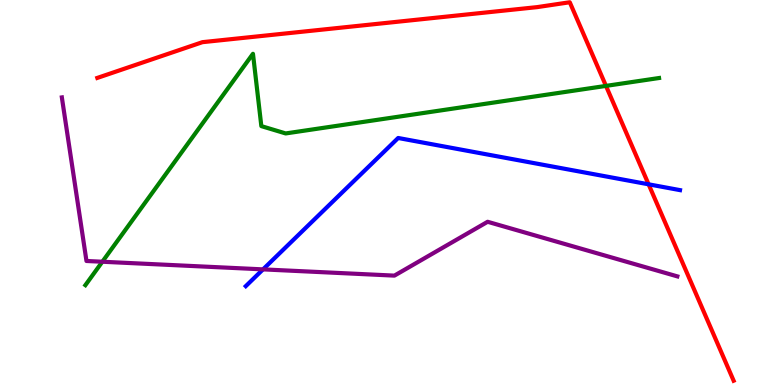[{'lines': ['blue', 'red'], 'intersections': [{'x': 8.37, 'y': 5.21}]}, {'lines': ['green', 'red'], 'intersections': [{'x': 7.82, 'y': 7.77}]}, {'lines': ['purple', 'red'], 'intersections': []}, {'lines': ['blue', 'green'], 'intersections': []}, {'lines': ['blue', 'purple'], 'intersections': [{'x': 3.39, 'y': 3.0}]}, {'lines': ['green', 'purple'], 'intersections': [{'x': 1.32, 'y': 3.2}]}]